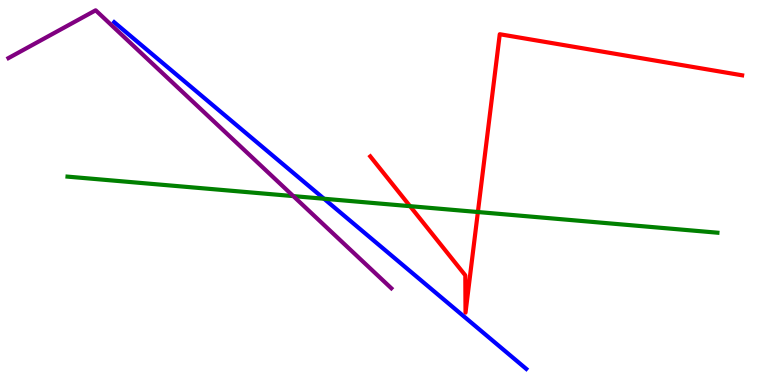[{'lines': ['blue', 'red'], 'intersections': []}, {'lines': ['green', 'red'], 'intersections': [{'x': 5.29, 'y': 4.64}, {'x': 6.17, 'y': 4.49}]}, {'lines': ['purple', 'red'], 'intersections': []}, {'lines': ['blue', 'green'], 'intersections': [{'x': 4.18, 'y': 4.84}]}, {'lines': ['blue', 'purple'], 'intersections': []}, {'lines': ['green', 'purple'], 'intersections': [{'x': 3.78, 'y': 4.91}]}]